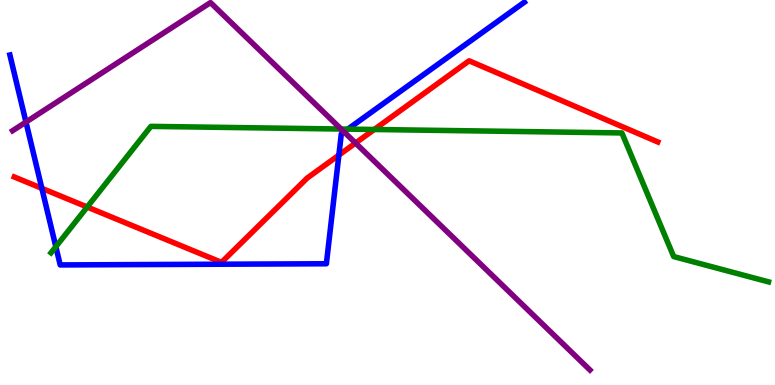[{'lines': ['blue', 'red'], 'intersections': [{'x': 0.54, 'y': 5.11}, {'x': 4.37, 'y': 5.97}]}, {'lines': ['green', 'red'], 'intersections': [{'x': 1.13, 'y': 4.62}, {'x': 4.83, 'y': 6.64}]}, {'lines': ['purple', 'red'], 'intersections': [{'x': 4.59, 'y': 6.28}]}, {'lines': ['blue', 'green'], 'intersections': [{'x': 0.72, 'y': 3.59}, {'x': 4.49, 'y': 6.65}]}, {'lines': ['blue', 'purple'], 'intersections': [{'x': 0.335, 'y': 6.83}, {'x': 4.44, 'y': 6.57}]}, {'lines': ['green', 'purple'], 'intersections': [{'x': 4.4, 'y': 6.65}]}]